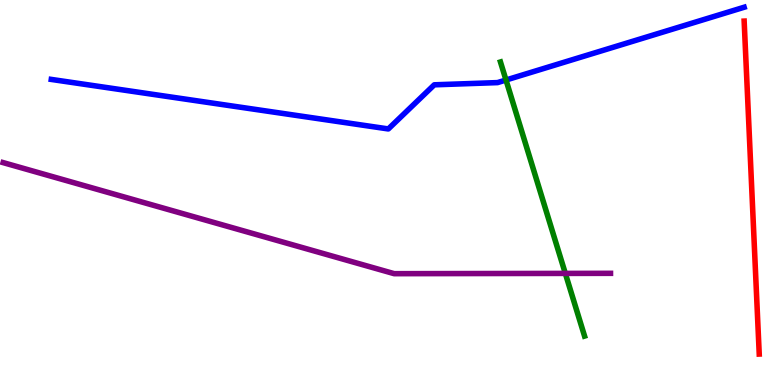[{'lines': ['blue', 'red'], 'intersections': []}, {'lines': ['green', 'red'], 'intersections': []}, {'lines': ['purple', 'red'], 'intersections': []}, {'lines': ['blue', 'green'], 'intersections': [{'x': 6.53, 'y': 7.92}]}, {'lines': ['blue', 'purple'], 'intersections': []}, {'lines': ['green', 'purple'], 'intersections': [{'x': 7.29, 'y': 2.9}]}]